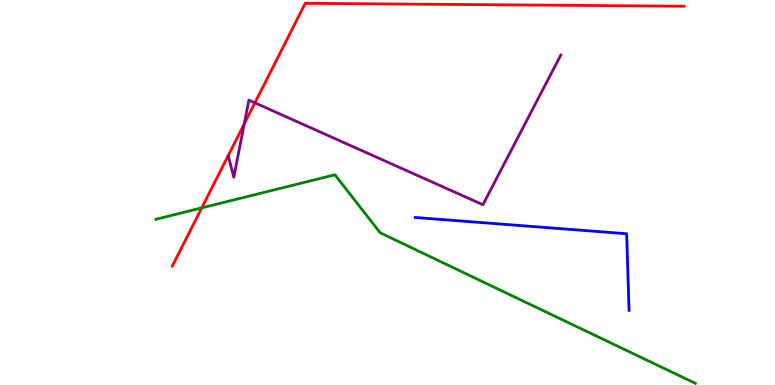[{'lines': ['blue', 'red'], 'intersections': []}, {'lines': ['green', 'red'], 'intersections': [{'x': 2.6, 'y': 4.6}]}, {'lines': ['purple', 'red'], 'intersections': [{'x': 3.15, 'y': 6.78}, {'x': 3.29, 'y': 7.33}]}, {'lines': ['blue', 'green'], 'intersections': []}, {'lines': ['blue', 'purple'], 'intersections': []}, {'lines': ['green', 'purple'], 'intersections': []}]